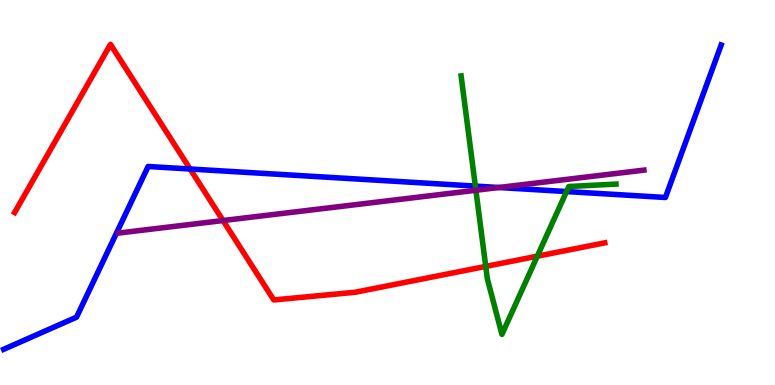[{'lines': ['blue', 'red'], 'intersections': [{'x': 2.45, 'y': 5.61}]}, {'lines': ['green', 'red'], 'intersections': [{'x': 6.27, 'y': 3.08}, {'x': 6.93, 'y': 3.35}]}, {'lines': ['purple', 'red'], 'intersections': [{'x': 2.88, 'y': 4.27}]}, {'lines': ['blue', 'green'], 'intersections': [{'x': 6.13, 'y': 5.17}, {'x': 7.31, 'y': 5.02}]}, {'lines': ['blue', 'purple'], 'intersections': [{'x': 6.44, 'y': 5.13}]}, {'lines': ['green', 'purple'], 'intersections': [{'x': 6.14, 'y': 5.06}]}]